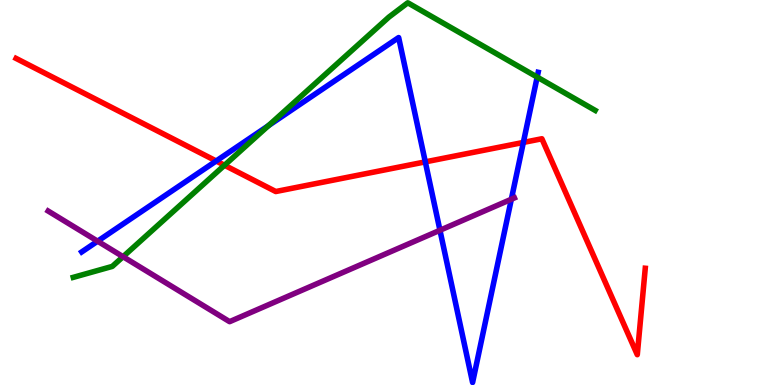[{'lines': ['blue', 'red'], 'intersections': [{'x': 2.79, 'y': 5.82}, {'x': 5.49, 'y': 5.8}, {'x': 6.75, 'y': 6.3}]}, {'lines': ['green', 'red'], 'intersections': [{'x': 2.9, 'y': 5.71}]}, {'lines': ['purple', 'red'], 'intersections': []}, {'lines': ['blue', 'green'], 'intersections': [{'x': 3.46, 'y': 6.74}, {'x': 6.93, 'y': 8.0}]}, {'lines': ['blue', 'purple'], 'intersections': [{'x': 1.26, 'y': 3.74}, {'x': 5.68, 'y': 4.02}, {'x': 6.6, 'y': 4.82}]}, {'lines': ['green', 'purple'], 'intersections': [{'x': 1.59, 'y': 3.33}]}]